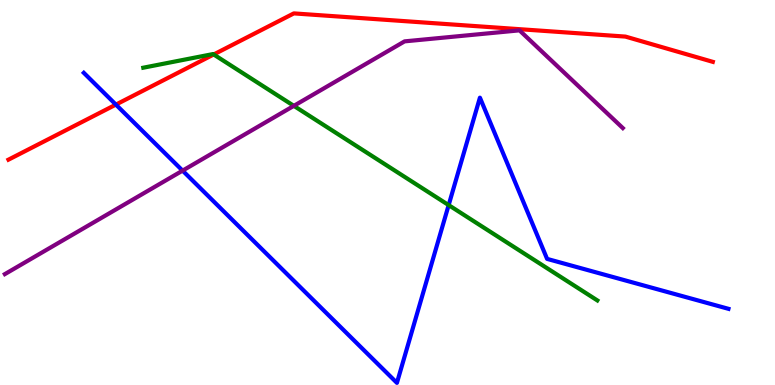[{'lines': ['blue', 'red'], 'intersections': [{'x': 1.5, 'y': 7.28}]}, {'lines': ['green', 'red'], 'intersections': [{'x': 2.76, 'y': 8.59}]}, {'lines': ['purple', 'red'], 'intersections': []}, {'lines': ['blue', 'green'], 'intersections': [{'x': 5.79, 'y': 4.67}]}, {'lines': ['blue', 'purple'], 'intersections': [{'x': 2.36, 'y': 5.57}]}, {'lines': ['green', 'purple'], 'intersections': [{'x': 3.79, 'y': 7.25}]}]